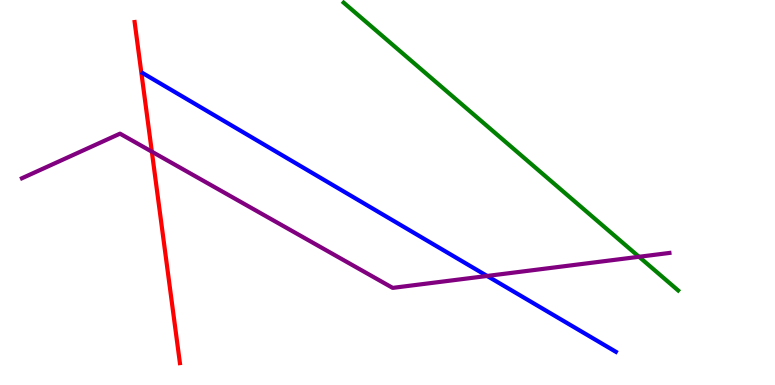[{'lines': ['blue', 'red'], 'intersections': []}, {'lines': ['green', 'red'], 'intersections': []}, {'lines': ['purple', 'red'], 'intersections': [{'x': 1.96, 'y': 6.06}]}, {'lines': ['blue', 'green'], 'intersections': []}, {'lines': ['blue', 'purple'], 'intersections': [{'x': 6.29, 'y': 2.83}]}, {'lines': ['green', 'purple'], 'intersections': [{'x': 8.25, 'y': 3.33}]}]